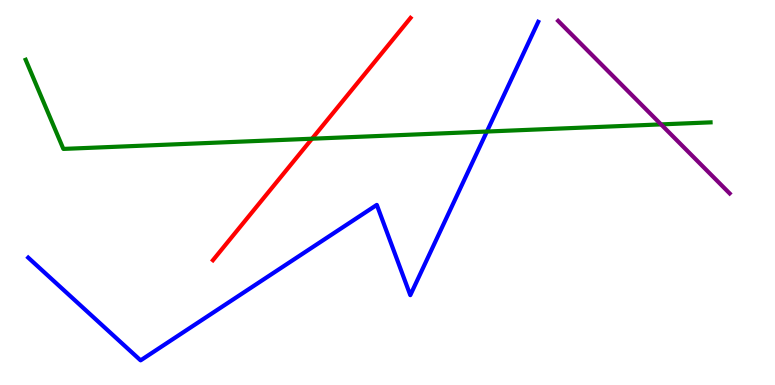[{'lines': ['blue', 'red'], 'intersections': []}, {'lines': ['green', 'red'], 'intersections': [{'x': 4.03, 'y': 6.4}]}, {'lines': ['purple', 'red'], 'intersections': []}, {'lines': ['blue', 'green'], 'intersections': [{'x': 6.28, 'y': 6.58}]}, {'lines': ['blue', 'purple'], 'intersections': []}, {'lines': ['green', 'purple'], 'intersections': [{'x': 8.53, 'y': 6.77}]}]